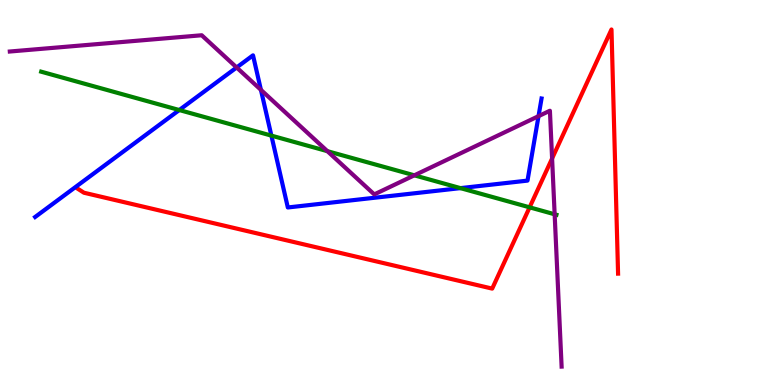[{'lines': ['blue', 'red'], 'intersections': []}, {'lines': ['green', 'red'], 'intersections': [{'x': 6.83, 'y': 4.61}]}, {'lines': ['purple', 'red'], 'intersections': [{'x': 7.12, 'y': 5.88}]}, {'lines': ['blue', 'green'], 'intersections': [{'x': 2.31, 'y': 7.14}, {'x': 3.5, 'y': 6.48}, {'x': 5.94, 'y': 5.11}]}, {'lines': ['blue', 'purple'], 'intersections': [{'x': 3.05, 'y': 8.25}, {'x': 3.37, 'y': 7.67}, {'x': 6.95, 'y': 6.98}]}, {'lines': ['green', 'purple'], 'intersections': [{'x': 4.22, 'y': 6.07}, {'x': 5.35, 'y': 5.45}, {'x': 7.16, 'y': 4.43}]}]